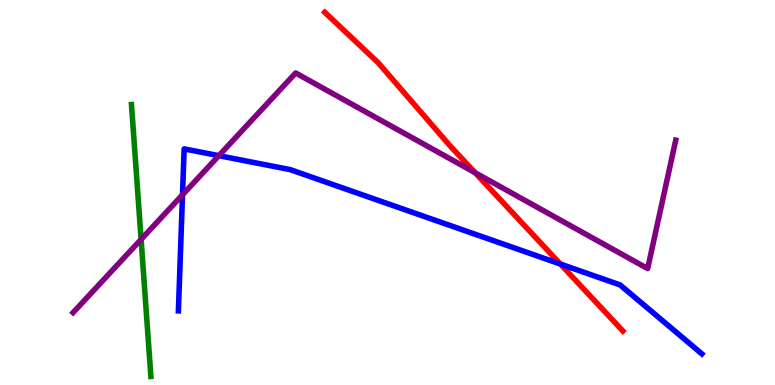[{'lines': ['blue', 'red'], 'intersections': [{'x': 7.23, 'y': 3.14}]}, {'lines': ['green', 'red'], 'intersections': []}, {'lines': ['purple', 'red'], 'intersections': [{'x': 6.13, 'y': 5.51}]}, {'lines': ['blue', 'green'], 'intersections': []}, {'lines': ['blue', 'purple'], 'intersections': [{'x': 2.36, 'y': 4.94}, {'x': 2.82, 'y': 5.96}]}, {'lines': ['green', 'purple'], 'intersections': [{'x': 1.82, 'y': 3.78}]}]